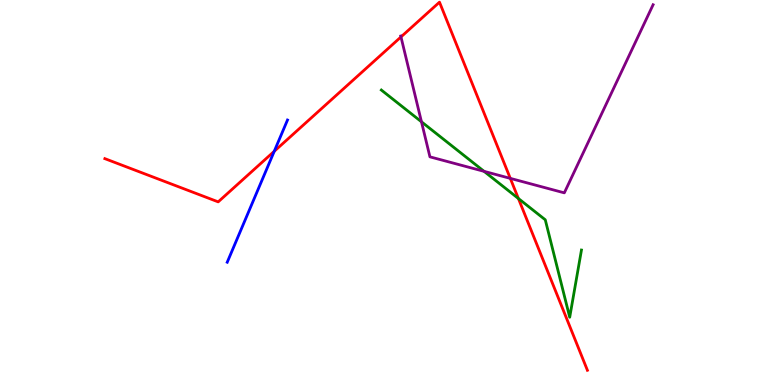[{'lines': ['blue', 'red'], 'intersections': [{'x': 3.54, 'y': 6.07}]}, {'lines': ['green', 'red'], 'intersections': [{'x': 6.69, 'y': 4.84}]}, {'lines': ['purple', 'red'], 'intersections': [{'x': 5.17, 'y': 9.04}, {'x': 6.58, 'y': 5.37}]}, {'lines': ['blue', 'green'], 'intersections': []}, {'lines': ['blue', 'purple'], 'intersections': []}, {'lines': ['green', 'purple'], 'intersections': [{'x': 5.44, 'y': 6.84}, {'x': 6.25, 'y': 5.55}]}]